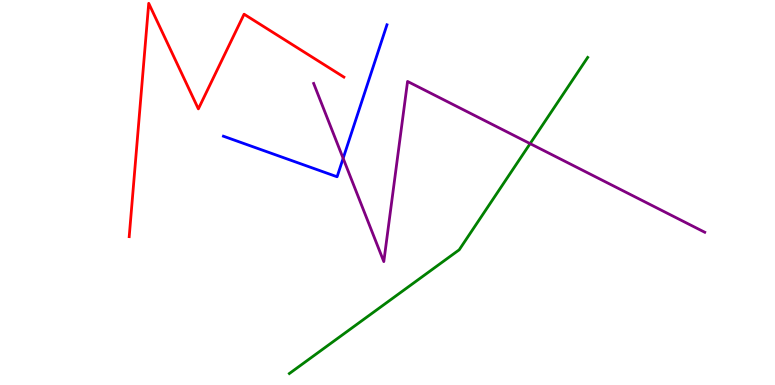[{'lines': ['blue', 'red'], 'intersections': []}, {'lines': ['green', 'red'], 'intersections': []}, {'lines': ['purple', 'red'], 'intersections': []}, {'lines': ['blue', 'green'], 'intersections': []}, {'lines': ['blue', 'purple'], 'intersections': [{'x': 4.43, 'y': 5.89}]}, {'lines': ['green', 'purple'], 'intersections': [{'x': 6.84, 'y': 6.27}]}]